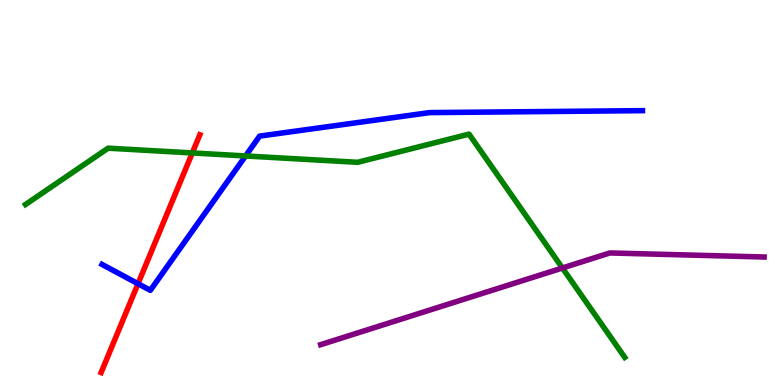[{'lines': ['blue', 'red'], 'intersections': [{'x': 1.78, 'y': 2.63}]}, {'lines': ['green', 'red'], 'intersections': [{'x': 2.48, 'y': 6.03}]}, {'lines': ['purple', 'red'], 'intersections': []}, {'lines': ['blue', 'green'], 'intersections': [{'x': 3.17, 'y': 5.95}]}, {'lines': ['blue', 'purple'], 'intersections': []}, {'lines': ['green', 'purple'], 'intersections': [{'x': 7.26, 'y': 3.04}]}]